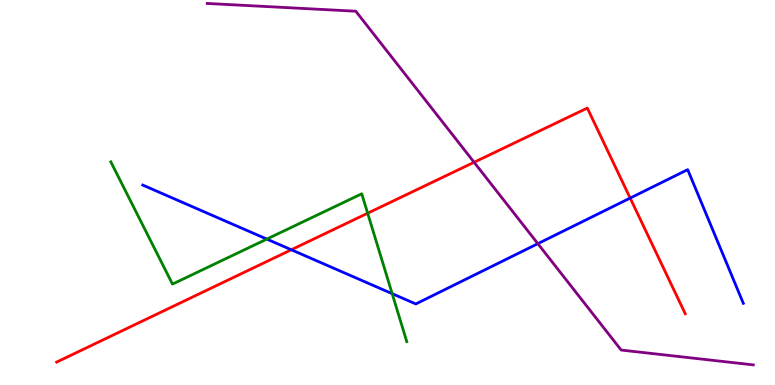[{'lines': ['blue', 'red'], 'intersections': [{'x': 3.76, 'y': 3.51}, {'x': 8.13, 'y': 4.86}]}, {'lines': ['green', 'red'], 'intersections': [{'x': 4.74, 'y': 4.46}]}, {'lines': ['purple', 'red'], 'intersections': [{'x': 6.12, 'y': 5.79}]}, {'lines': ['blue', 'green'], 'intersections': [{'x': 3.44, 'y': 3.79}, {'x': 5.06, 'y': 2.37}]}, {'lines': ['blue', 'purple'], 'intersections': [{'x': 6.94, 'y': 3.67}]}, {'lines': ['green', 'purple'], 'intersections': []}]